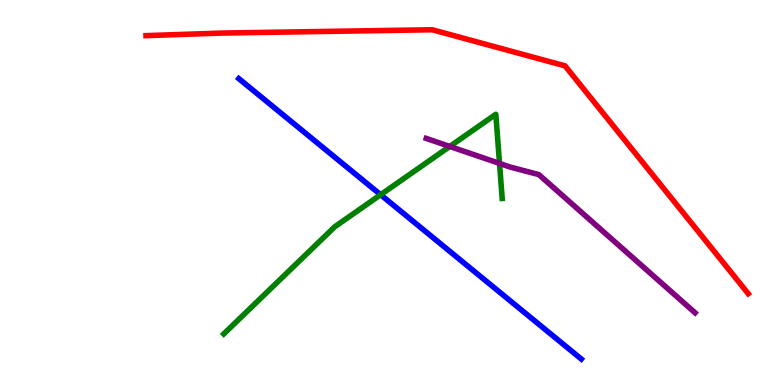[{'lines': ['blue', 'red'], 'intersections': []}, {'lines': ['green', 'red'], 'intersections': []}, {'lines': ['purple', 'red'], 'intersections': []}, {'lines': ['blue', 'green'], 'intersections': [{'x': 4.91, 'y': 4.94}]}, {'lines': ['blue', 'purple'], 'intersections': []}, {'lines': ['green', 'purple'], 'intersections': [{'x': 5.8, 'y': 6.2}, {'x': 6.45, 'y': 5.76}]}]